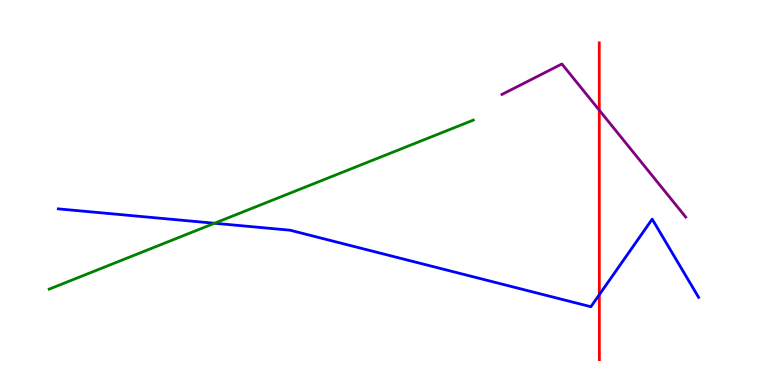[{'lines': ['blue', 'red'], 'intersections': [{'x': 7.73, 'y': 2.35}]}, {'lines': ['green', 'red'], 'intersections': []}, {'lines': ['purple', 'red'], 'intersections': [{'x': 7.73, 'y': 7.14}]}, {'lines': ['blue', 'green'], 'intersections': [{'x': 2.77, 'y': 4.2}]}, {'lines': ['blue', 'purple'], 'intersections': []}, {'lines': ['green', 'purple'], 'intersections': []}]